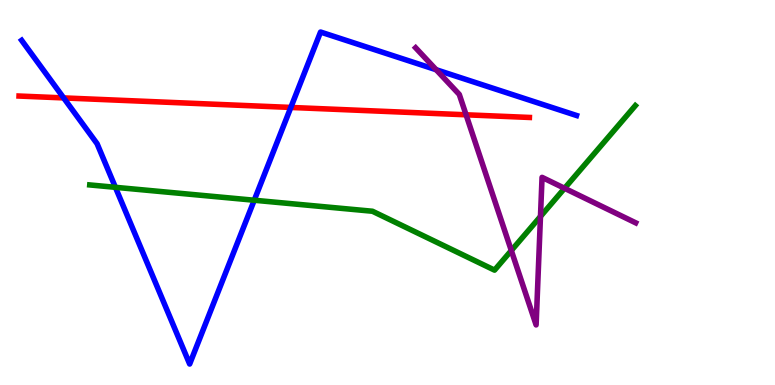[{'lines': ['blue', 'red'], 'intersections': [{'x': 0.822, 'y': 7.46}, {'x': 3.75, 'y': 7.21}]}, {'lines': ['green', 'red'], 'intersections': []}, {'lines': ['purple', 'red'], 'intersections': [{'x': 6.01, 'y': 7.02}]}, {'lines': ['blue', 'green'], 'intersections': [{'x': 1.49, 'y': 5.13}, {'x': 3.28, 'y': 4.8}]}, {'lines': ['blue', 'purple'], 'intersections': [{'x': 5.63, 'y': 8.19}]}, {'lines': ['green', 'purple'], 'intersections': [{'x': 6.6, 'y': 3.49}, {'x': 6.97, 'y': 4.38}, {'x': 7.28, 'y': 5.11}]}]